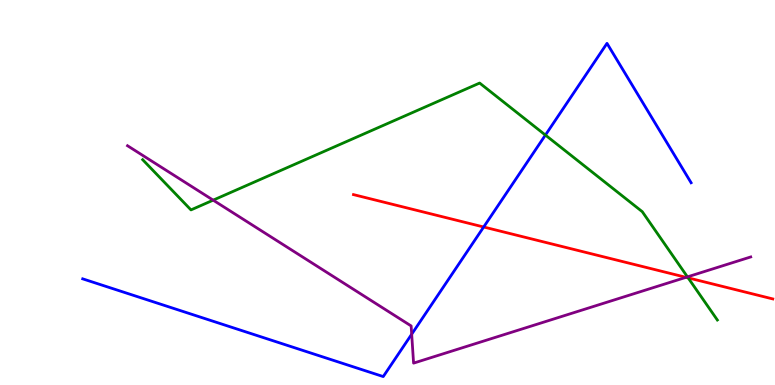[{'lines': ['blue', 'red'], 'intersections': [{'x': 6.24, 'y': 4.1}]}, {'lines': ['green', 'red'], 'intersections': [{'x': 8.88, 'y': 2.78}]}, {'lines': ['purple', 'red'], 'intersections': [{'x': 8.85, 'y': 2.8}]}, {'lines': ['blue', 'green'], 'intersections': [{'x': 7.04, 'y': 6.49}]}, {'lines': ['blue', 'purple'], 'intersections': [{'x': 5.31, 'y': 1.32}]}, {'lines': ['green', 'purple'], 'intersections': [{'x': 2.75, 'y': 4.8}, {'x': 8.87, 'y': 2.81}]}]